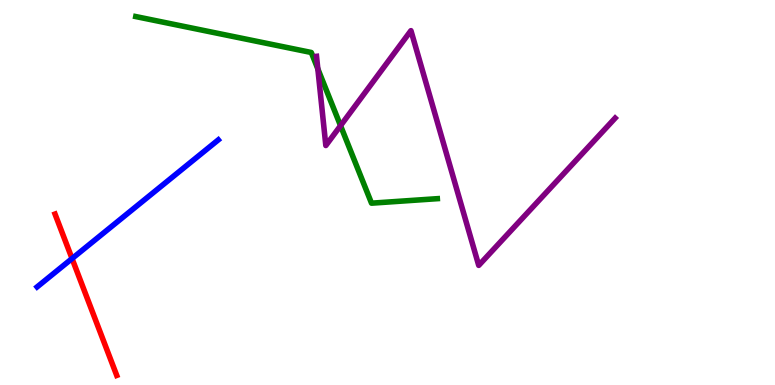[{'lines': ['blue', 'red'], 'intersections': [{'x': 0.93, 'y': 3.28}]}, {'lines': ['green', 'red'], 'intersections': []}, {'lines': ['purple', 'red'], 'intersections': []}, {'lines': ['blue', 'green'], 'intersections': []}, {'lines': ['blue', 'purple'], 'intersections': []}, {'lines': ['green', 'purple'], 'intersections': [{'x': 4.1, 'y': 8.21}, {'x': 4.39, 'y': 6.74}]}]